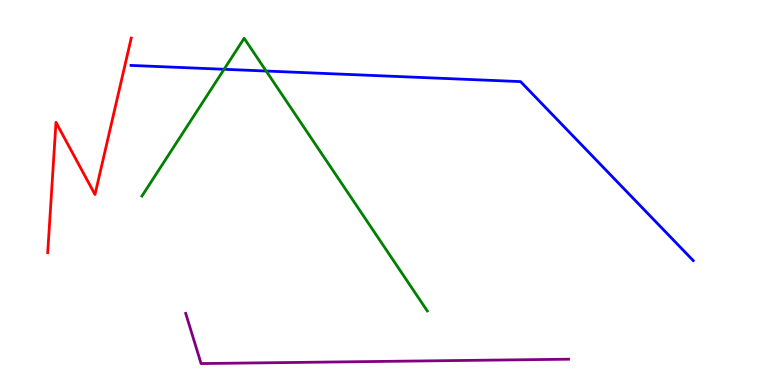[{'lines': ['blue', 'red'], 'intersections': []}, {'lines': ['green', 'red'], 'intersections': []}, {'lines': ['purple', 'red'], 'intersections': []}, {'lines': ['blue', 'green'], 'intersections': [{'x': 2.89, 'y': 8.2}, {'x': 3.43, 'y': 8.16}]}, {'lines': ['blue', 'purple'], 'intersections': []}, {'lines': ['green', 'purple'], 'intersections': []}]